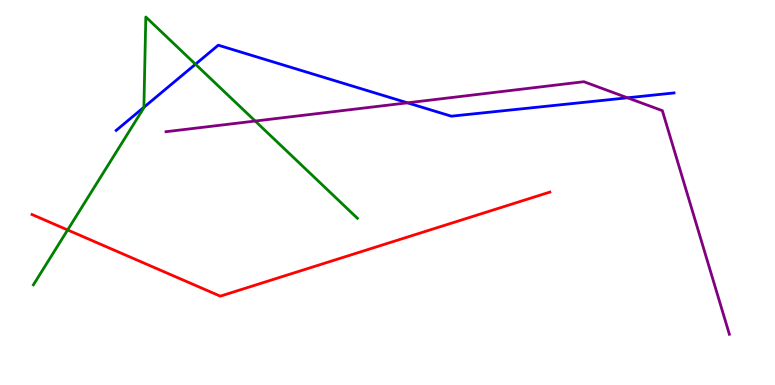[{'lines': ['blue', 'red'], 'intersections': []}, {'lines': ['green', 'red'], 'intersections': [{'x': 0.873, 'y': 4.03}]}, {'lines': ['purple', 'red'], 'intersections': []}, {'lines': ['blue', 'green'], 'intersections': [{'x': 1.86, 'y': 7.21}, {'x': 2.52, 'y': 8.33}]}, {'lines': ['blue', 'purple'], 'intersections': [{'x': 5.26, 'y': 7.33}, {'x': 8.1, 'y': 7.46}]}, {'lines': ['green', 'purple'], 'intersections': [{'x': 3.29, 'y': 6.86}]}]